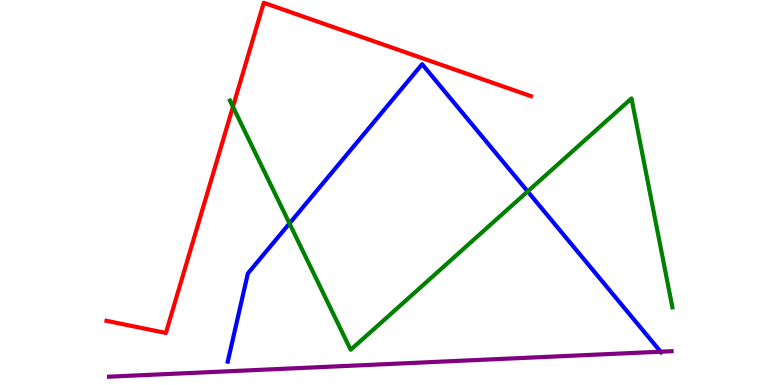[{'lines': ['blue', 'red'], 'intersections': []}, {'lines': ['green', 'red'], 'intersections': [{'x': 3.01, 'y': 7.23}]}, {'lines': ['purple', 'red'], 'intersections': []}, {'lines': ['blue', 'green'], 'intersections': [{'x': 3.74, 'y': 4.2}, {'x': 6.81, 'y': 5.03}]}, {'lines': ['blue', 'purple'], 'intersections': [{'x': 8.52, 'y': 0.865}]}, {'lines': ['green', 'purple'], 'intersections': []}]